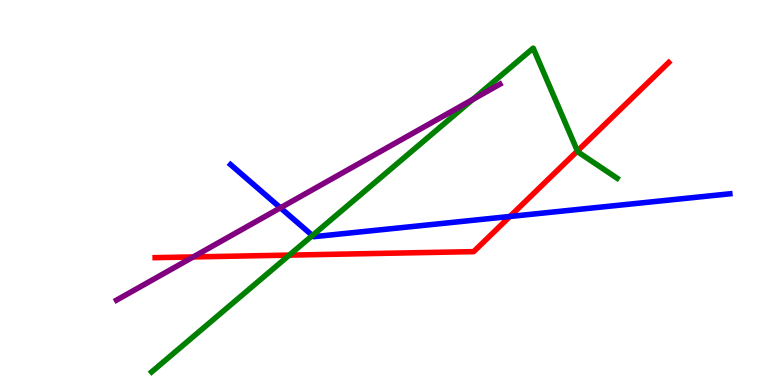[{'lines': ['blue', 'red'], 'intersections': [{'x': 6.58, 'y': 4.38}]}, {'lines': ['green', 'red'], 'intersections': [{'x': 3.73, 'y': 3.37}, {'x': 7.45, 'y': 6.08}]}, {'lines': ['purple', 'red'], 'intersections': [{'x': 2.49, 'y': 3.33}]}, {'lines': ['blue', 'green'], 'intersections': [{'x': 4.03, 'y': 3.88}]}, {'lines': ['blue', 'purple'], 'intersections': [{'x': 3.62, 'y': 4.6}]}, {'lines': ['green', 'purple'], 'intersections': [{'x': 6.1, 'y': 7.42}]}]